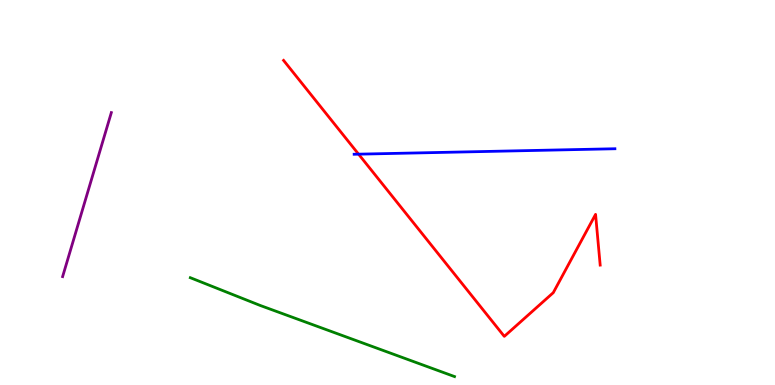[{'lines': ['blue', 'red'], 'intersections': [{'x': 4.63, 'y': 6.0}]}, {'lines': ['green', 'red'], 'intersections': []}, {'lines': ['purple', 'red'], 'intersections': []}, {'lines': ['blue', 'green'], 'intersections': []}, {'lines': ['blue', 'purple'], 'intersections': []}, {'lines': ['green', 'purple'], 'intersections': []}]